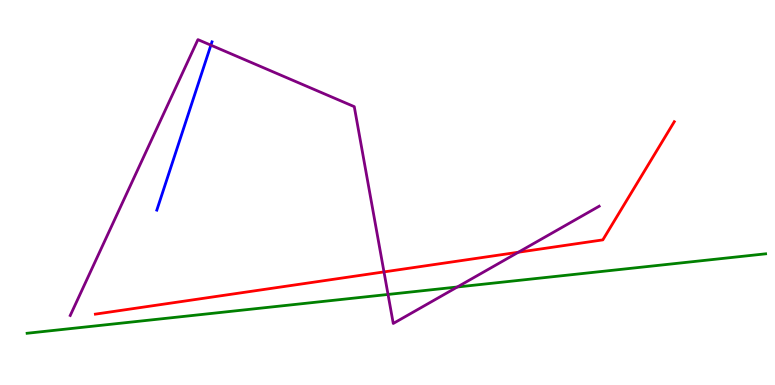[{'lines': ['blue', 'red'], 'intersections': []}, {'lines': ['green', 'red'], 'intersections': []}, {'lines': ['purple', 'red'], 'intersections': [{'x': 4.95, 'y': 2.94}, {'x': 6.69, 'y': 3.45}]}, {'lines': ['blue', 'green'], 'intersections': []}, {'lines': ['blue', 'purple'], 'intersections': [{'x': 2.72, 'y': 8.83}]}, {'lines': ['green', 'purple'], 'intersections': [{'x': 5.01, 'y': 2.35}, {'x': 5.9, 'y': 2.55}]}]